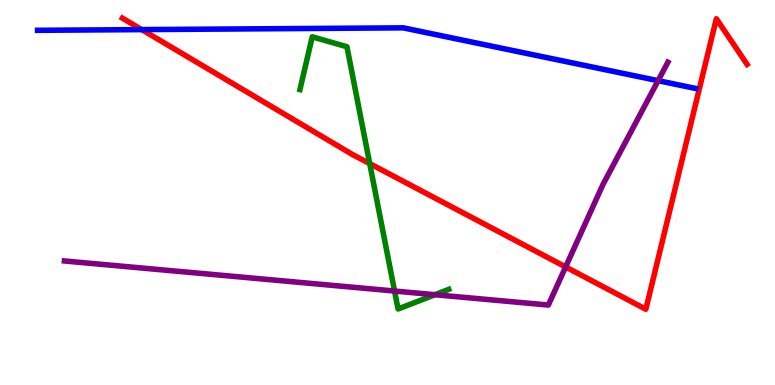[{'lines': ['blue', 'red'], 'intersections': [{'x': 1.83, 'y': 9.23}]}, {'lines': ['green', 'red'], 'intersections': [{'x': 4.77, 'y': 5.75}]}, {'lines': ['purple', 'red'], 'intersections': [{'x': 7.3, 'y': 3.07}]}, {'lines': ['blue', 'green'], 'intersections': []}, {'lines': ['blue', 'purple'], 'intersections': [{'x': 8.49, 'y': 7.9}]}, {'lines': ['green', 'purple'], 'intersections': [{'x': 5.09, 'y': 2.44}, {'x': 5.61, 'y': 2.35}]}]